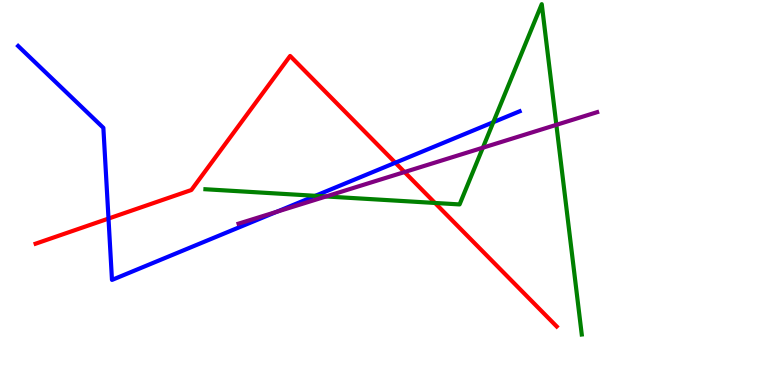[{'lines': ['blue', 'red'], 'intersections': [{'x': 1.4, 'y': 4.32}, {'x': 5.1, 'y': 5.77}]}, {'lines': ['green', 'red'], 'intersections': [{'x': 5.61, 'y': 4.73}]}, {'lines': ['purple', 'red'], 'intersections': [{'x': 5.22, 'y': 5.53}]}, {'lines': ['blue', 'green'], 'intersections': [{'x': 4.07, 'y': 4.91}, {'x': 6.37, 'y': 6.83}]}, {'lines': ['blue', 'purple'], 'intersections': [{'x': 3.57, 'y': 4.5}]}, {'lines': ['green', 'purple'], 'intersections': [{'x': 4.21, 'y': 4.9}, {'x': 6.23, 'y': 6.16}, {'x': 7.18, 'y': 6.76}]}]